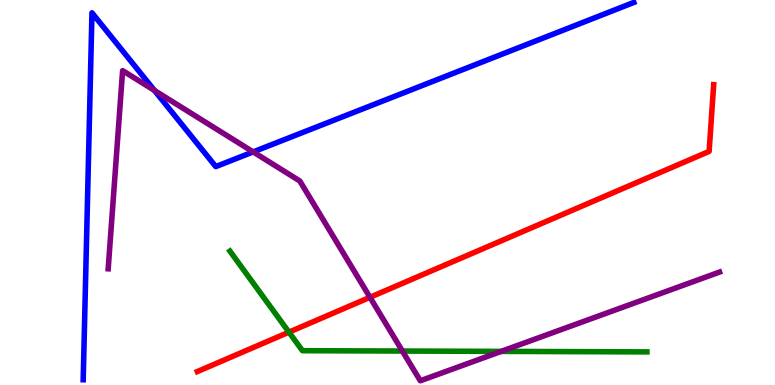[{'lines': ['blue', 'red'], 'intersections': []}, {'lines': ['green', 'red'], 'intersections': [{'x': 3.73, 'y': 1.37}]}, {'lines': ['purple', 'red'], 'intersections': [{'x': 4.77, 'y': 2.28}]}, {'lines': ['blue', 'green'], 'intersections': []}, {'lines': ['blue', 'purple'], 'intersections': [{'x': 1.99, 'y': 7.65}, {'x': 3.27, 'y': 6.05}]}, {'lines': ['green', 'purple'], 'intersections': [{'x': 5.19, 'y': 0.882}, {'x': 6.47, 'y': 0.873}]}]